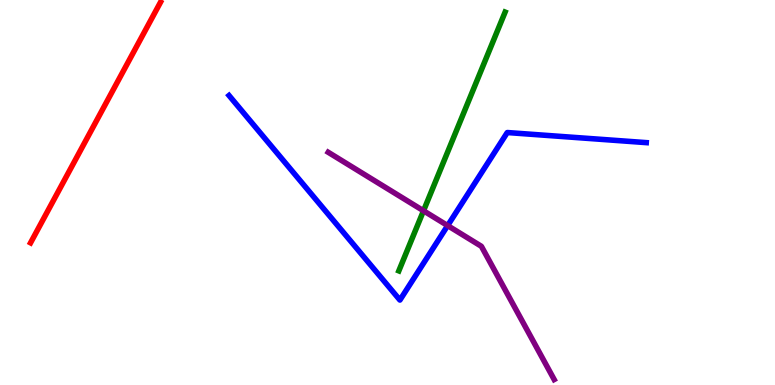[{'lines': ['blue', 'red'], 'intersections': []}, {'lines': ['green', 'red'], 'intersections': []}, {'lines': ['purple', 'red'], 'intersections': []}, {'lines': ['blue', 'green'], 'intersections': []}, {'lines': ['blue', 'purple'], 'intersections': [{'x': 5.78, 'y': 4.14}]}, {'lines': ['green', 'purple'], 'intersections': [{'x': 5.46, 'y': 4.53}]}]